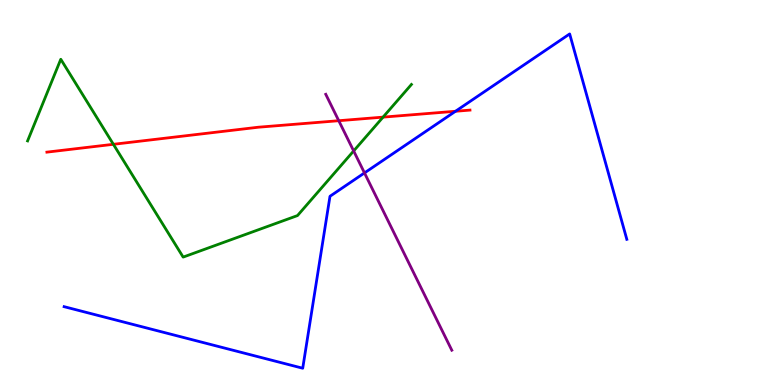[{'lines': ['blue', 'red'], 'intersections': [{'x': 5.88, 'y': 7.11}]}, {'lines': ['green', 'red'], 'intersections': [{'x': 1.46, 'y': 6.25}, {'x': 4.94, 'y': 6.96}]}, {'lines': ['purple', 'red'], 'intersections': [{'x': 4.37, 'y': 6.86}]}, {'lines': ['blue', 'green'], 'intersections': []}, {'lines': ['blue', 'purple'], 'intersections': [{'x': 4.7, 'y': 5.51}]}, {'lines': ['green', 'purple'], 'intersections': [{'x': 4.56, 'y': 6.08}]}]